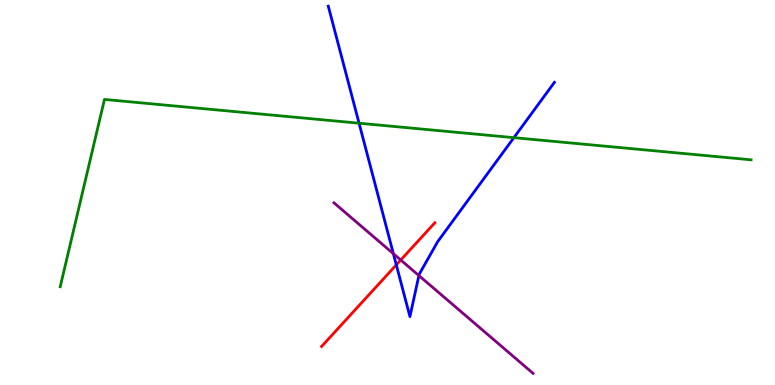[{'lines': ['blue', 'red'], 'intersections': [{'x': 5.11, 'y': 3.12}]}, {'lines': ['green', 'red'], 'intersections': []}, {'lines': ['purple', 'red'], 'intersections': [{'x': 5.17, 'y': 3.25}]}, {'lines': ['blue', 'green'], 'intersections': [{'x': 4.63, 'y': 6.8}, {'x': 6.63, 'y': 6.42}]}, {'lines': ['blue', 'purple'], 'intersections': [{'x': 5.08, 'y': 3.41}, {'x': 5.41, 'y': 2.84}]}, {'lines': ['green', 'purple'], 'intersections': []}]